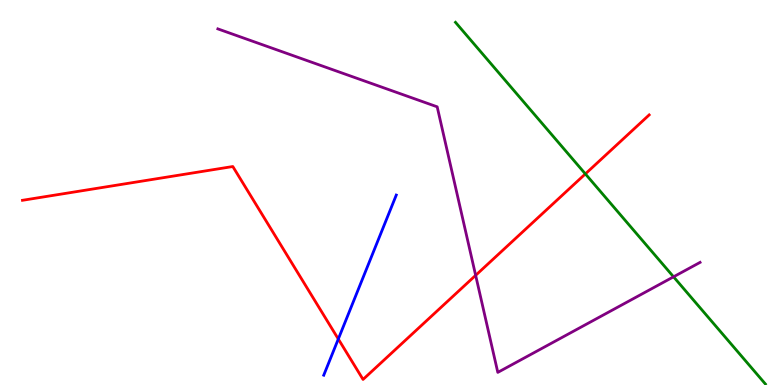[{'lines': ['blue', 'red'], 'intersections': [{'x': 4.37, 'y': 1.19}]}, {'lines': ['green', 'red'], 'intersections': [{'x': 7.55, 'y': 5.48}]}, {'lines': ['purple', 'red'], 'intersections': [{'x': 6.14, 'y': 2.85}]}, {'lines': ['blue', 'green'], 'intersections': []}, {'lines': ['blue', 'purple'], 'intersections': []}, {'lines': ['green', 'purple'], 'intersections': [{'x': 8.69, 'y': 2.81}]}]